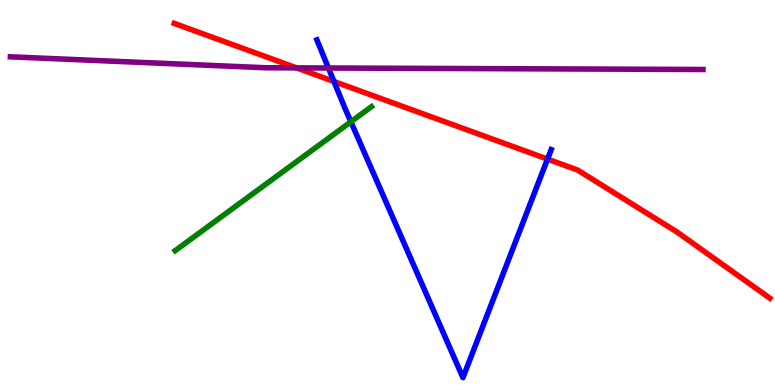[{'lines': ['blue', 'red'], 'intersections': [{'x': 4.31, 'y': 7.88}, {'x': 7.06, 'y': 5.87}]}, {'lines': ['green', 'red'], 'intersections': []}, {'lines': ['purple', 'red'], 'intersections': [{'x': 3.83, 'y': 8.24}]}, {'lines': ['blue', 'green'], 'intersections': [{'x': 4.53, 'y': 6.84}]}, {'lines': ['blue', 'purple'], 'intersections': [{'x': 4.24, 'y': 8.23}]}, {'lines': ['green', 'purple'], 'intersections': []}]